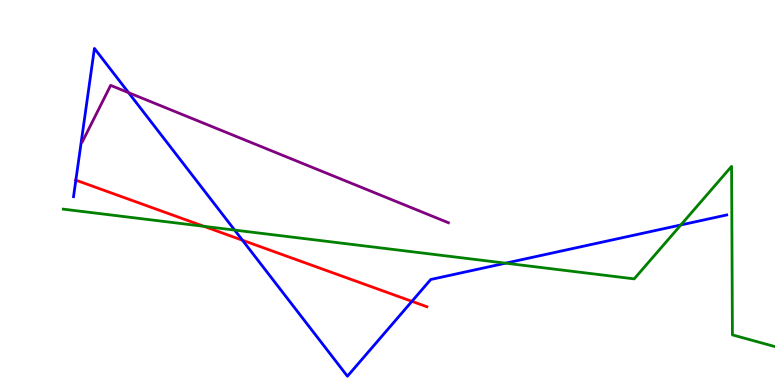[{'lines': ['blue', 'red'], 'intersections': [{'x': 0.979, 'y': 5.32}, {'x': 3.13, 'y': 3.76}, {'x': 5.32, 'y': 2.17}]}, {'lines': ['green', 'red'], 'intersections': [{'x': 2.63, 'y': 4.12}]}, {'lines': ['purple', 'red'], 'intersections': []}, {'lines': ['blue', 'green'], 'intersections': [{'x': 3.03, 'y': 4.02}, {'x': 6.52, 'y': 3.16}, {'x': 8.79, 'y': 4.16}]}, {'lines': ['blue', 'purple'], 'intersections': [{'x': 1.66, 'y': 7.59}]}, {'lines': ['green', 'purple'], 'intersections': []}]